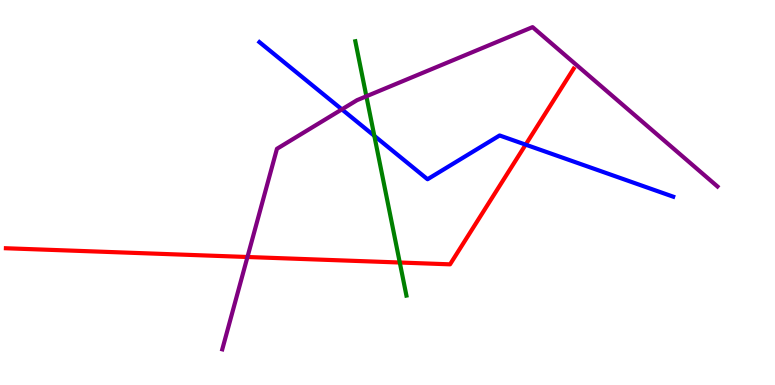[{'lines': ['blue', 'red'], 'intersections': [{'x': 6.78, 'y': 6.24}]}, {'lines': ['green', 'red'], 'intersections': [{'x': 5.16, 'y': 3.18}]}, {'lines': ['purple', 'red'], 'intersections': [{'x': 3.19, 'y': 3.32}]}, {'lines': ['blue', 'green'], 'intersections': [{'x': 4.83, 'y': 6.47}]}, {'lines': ['blue', 'purple'], 'intersections': [{'x': 4.41, 'y': 7.16}]}, {'lines': ['green', 'purple'], 'intersections': [{'x': 4.73, 'y': 7.5}]}]